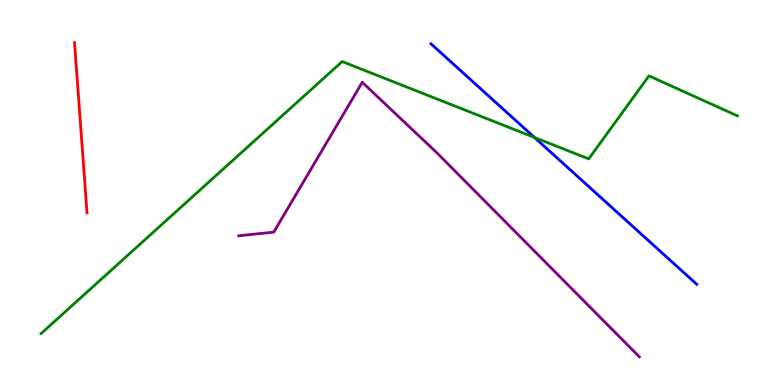[{'lines': ['blue', 'red'], 'intersections': []}, {'lines': ['green', 'red'], 'intersections': []}, {'lines': ['purple', 'red'], 'intersections': []}, {'lines': ['blue', 'green'], 'intersections': [{'x': 6.9, 'y': 6.43}]}, {'lines': ['blue', 'purple'], 'intersections': []}, {'lines': ['green', 'purple'], 'intersections': []}]